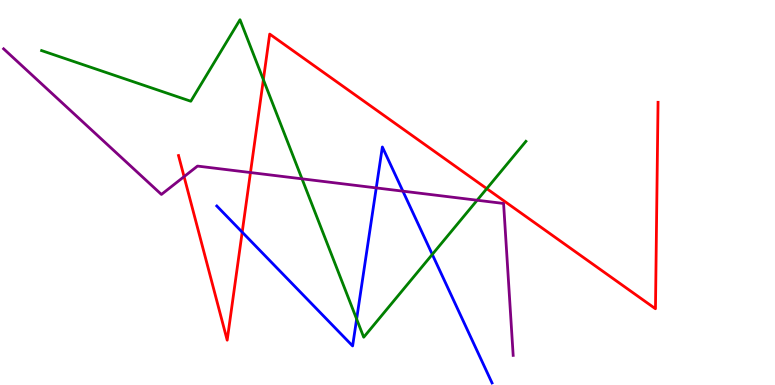[{'lines': ['blue', 'red'], 'intersections': [{'x': 3.13, 'y': 3.97}]}, {'lines': ['green', 'red'], 'intersections': [{'x': 3.4, 'y': 7.93}, {'x': 6.28, 'y': 5.1}]}, {'lines': ['purple', 'red'], 'intersections': [{'x': 2.38, 'y': 5.41}, {'x': 3.23, 'y': 5.52}]}, {'lines': ['blue', 'green'], 'intersections': [{'x': 4.6, 'y': 1.71}, {'x': 5.58, 'y': 3.39}]}, {'lines': ['blue', 'purple'], 'intersections': [{'x': 4.85, 'y': 5.12}, {'x': 5.2, 'y': 5.03}]}, {'lines': ['green', 'purple'], 'intersections': [{'x': 3.9, 'y': 5.35}, {'x': 6.16, 'y': 4.8}]}]